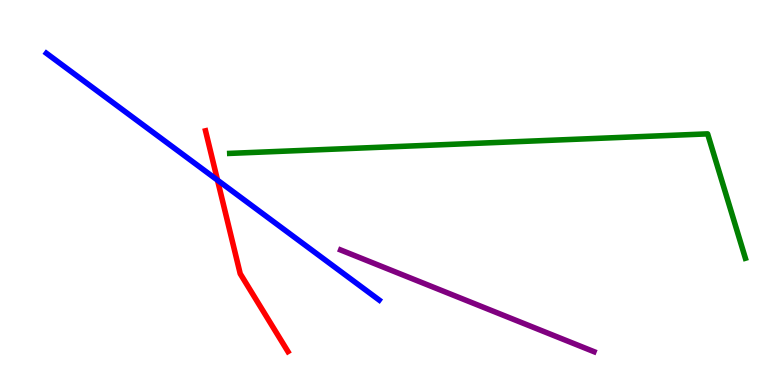[{'lines': ['blue', 'red'], 'intersections': [{'x': 2.81, 'y': 5.32}]}, {'lines': ['green', 'red'], 'intersections': []}, {'lines': ['purple', 'red'], 'intersections': []}, {'lines': ['blue', 'green'], 'intersections': []}, {'lines': ['blue', 'purple'], 'intersections': []}, {'lines': ['green', 'purple'], 'intersections': []}]